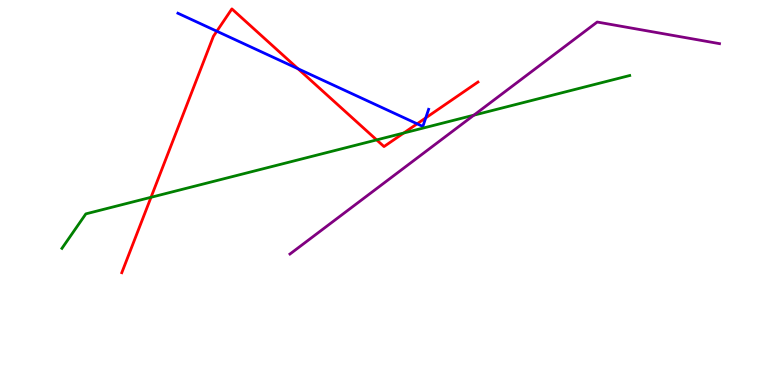[{'lines': ['blue', 'red'], 'intersections': [{'x': 2.8, 'y': 9.19}, {'x': 3.85, 'y': 8.21}, {'x': 5.38, 'y': 6.78}, {'x': 5.49, 'y': 6.94}]}, {'lines': ['green', 'red'], 'intersections': [{'x': 1.95, 'y': 4.88}, {'x': 4.86, 'y': 6.37}, {'x': 5.21, 'y': 6.55}]}, {'lines': ['purple', 'red'], 'intersections': []}, {'lines': ['blue', 'green'], 'intersections': []}, {'lines': ['blue', 'purple'], 'intersections': []}, {'lines': ['green', 'purple'], 'intersections': [{'x': 6.11, 'y': 7.01}]}]